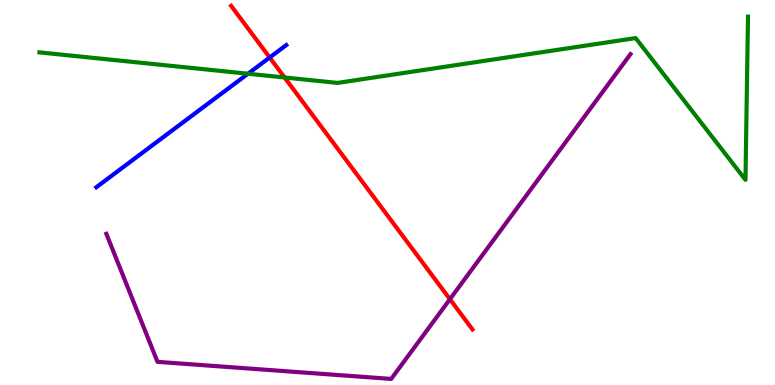[{'lines': ['blue', 'red'], 'intersections': [{'x': 3.48, 'y': 8.51}]}, {'lines': ['green', 'red'], 'intersections': [{'x': 3.67, 'y': 7.99}]}, {'lines': ['purple', 'red'], 'intersections': [{'x': 5.81, 'y': 2.23}]}, {'lines': ['blue', 'green'], 'intersections': [{'x': 3.2, 'y': 8.08}]}, {'lines': ['blue', 'purple'], 'intersections': []}, {'lines': ['green', 'purple'], 'intersections': []}]